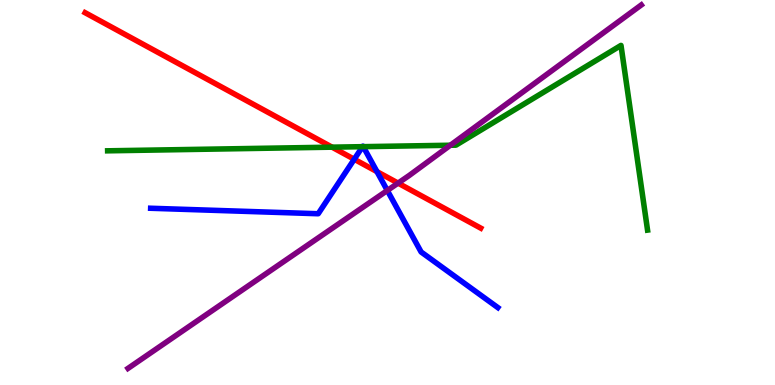[{'lines': ['blue', 'red'], 'intersections': [{'x': 4.57, 'y': 5.86}, {'x': 4.86, 'y': 5.54}]}, {'lines': ['green', 'red'], 'intersections': [{'x': 4.28, 'y': 6.18}]}, {'lines': ['purple', 'red'], 'intersections': [{'x': 5.14, 'y': 5.24}]}, {'lines': ['blue', 'green'], 'intersections': [{'x': 4.68, 'y': 6.19}, {'x': 4.69, 'y': 6.19}]}, {'lines': ['blue', 'purple'], 'intersections': [{'x': 5.0, 'y': 5.05}]}, {'lines': ['green', 'purple'], 'intersections': [{'x': 5.81, 'y': 6.23}]}]